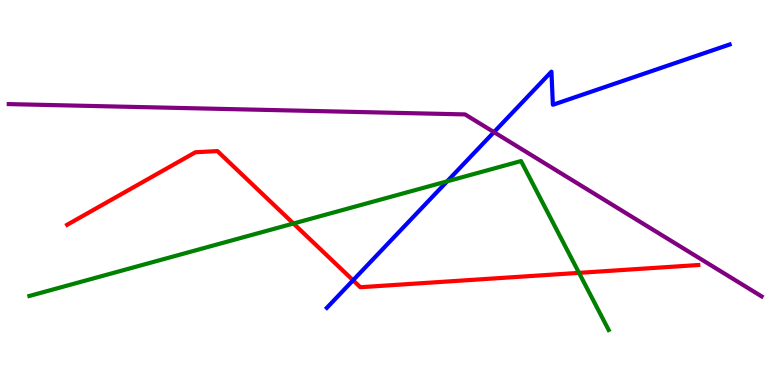[{'lines': ['blue', 'red'], 'intersections': [{'x': 4.56, 'y': 2.72}]}, {'lines': ['green', 'red'], 'intersections': [{'x': 3.79, 'y': 4.19}, {'x': 7.47, 'y': 2.91}]}, {'lines': ['purple', 'red'], 'intersections': []}, {'lines': ['blue', 'green'], 'intersections': [{'x': 5.77, 'y': 5.29}]}, {'lines': ['blue', 'purple'], 'intersections': [{'x': 6.37, 'y': 6.57}]}, {'lines': ['green', 'purple'], 'intersections': []}]